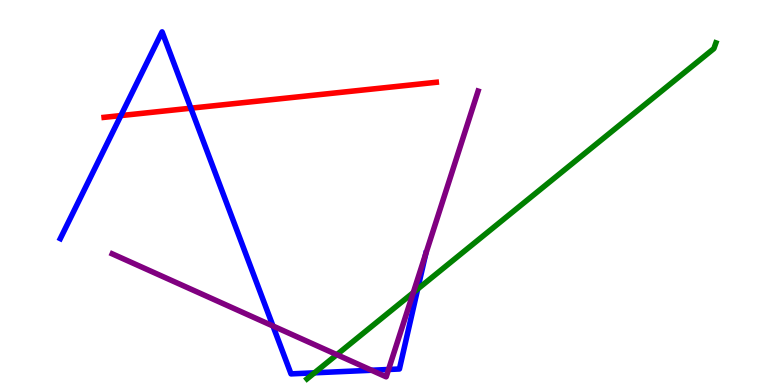[{'lines': ['blue', 'red'], 'intersections': [{'x': 1.56, 'y': 7.0}, {'x': 2.46, 'y': 7.19}]}, {'lines': ['green', 'red'], 'intersections': []}, {'lines': ['purple', 'red'], 'intersections': []}, {'lines': ['blue', 'green'], 'intersections': [{'x': 4.06, 'y': 0.316}, {'x': 5.39, 'y': 2.49}]}, {'lines': ['blue', 'purple'], 'intersections': [{'x': 3.52, 'y': 1.53}, {'x': 4.79, 'y': 0.383}, {'x': 5.01, 'y': 0.403}, {'x': 5.49, 'y': 3.4}]}, {'lines': ['green', 'purple'], 'intersections': [{'x': 4.35, 'y': 0.788}, {'x': 5.33, 'y': 2.4}]}]